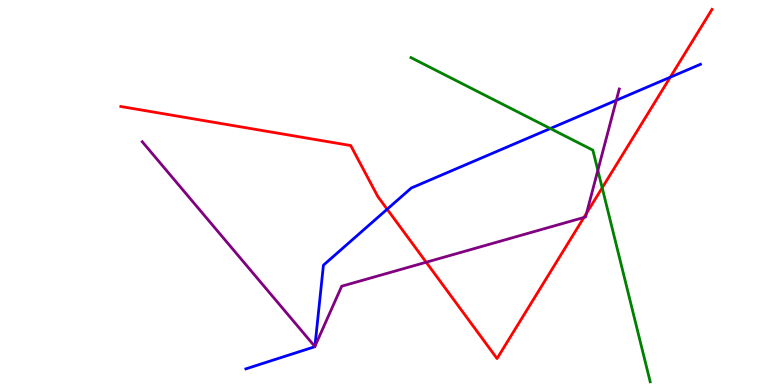[{'lines': ['blue', 'red'], 'intersections': [{'x': 5.0, 'y': 4.57}, {'x': 8.65, 'y': 7.99}]}, {'lines': ['green', 'red'], 'intersections': [{'x': 7.77, 'y': 5.12}]}, {'lines': ['purple', 'red'], 'intersections': [{'x': 5.5, 'y': 3.19}, {'x': 7.53, 'y': 4.35}, {'x': 7.57, 'y': 4.46}]}, {'lines': ['blue', 'green'], 'intersections': [{'x': 7.1, 'y': 6.66}]}, {'lines': ['blue', 'purple'], 'intersections': [{'x': 4.06, 'y': 1.0}, {'x': 7.95, 'y': 7.39}]}, {'lines': ['green', 'purple'], 'intersections': [{'x': 7.71, 'y': 5.58}]}]